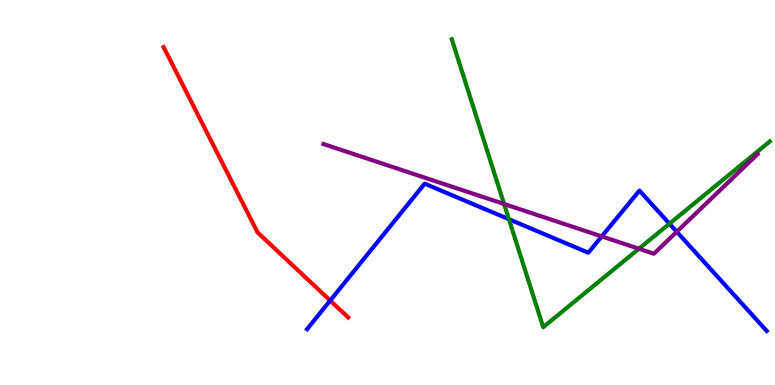[{'lines': ['blue', 'red'], 'intersections': [{'x': 4.26, 'y': 2.19}]}, {'lines': ['green', 'red'], 'intersections': []}, {'lines': ['purple', 'red'], 'intersections': []}, {'lines': ['blue', 'green'], 'intersections': [{'x': 6.57, 'y': 4.31}, {'x': 8.64, 'y': 4.19}]}, {'lines': ['blue', 'purple'], 'intersections': [{'x': 7.76, 'y': 3.86}, {'x': 8.73, 'y': 3.98}]}, {'lines': ['green', 'purple'], 'intersections': [{'x': 6.5, 'y': 4.7}, {'x': 8.24, 'y': 3.54}]}]